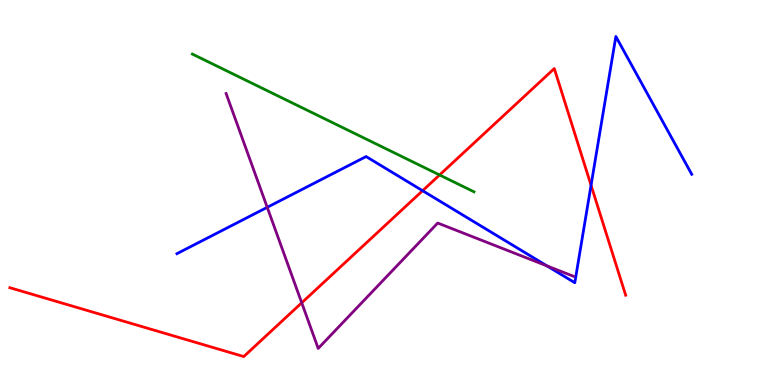[{'lines': ['blue', 'red'], 'intersections': [{'x': 5.45, 'y': 5.05}, {'x': 7.63, 'y': 5.19}]}, {'lines': ['green', 'red'], 'intersections': [{'x': 5.67, 'y': 5.46}]}, {'lines': ['purple', 'red'], 'intersections': [{'x': 3.89, 'y': 2.13}]}, {'lines': ['blue', 'green'], 'intersections': []}, {'lines': ['blue', 'purple'], 'intersections': [{'x': 3.45, 'y': 4.62}, {'x': 7.06, 'y': 3.09}]}, {'lines': ['green', 'purple'], 'intersections': []}]